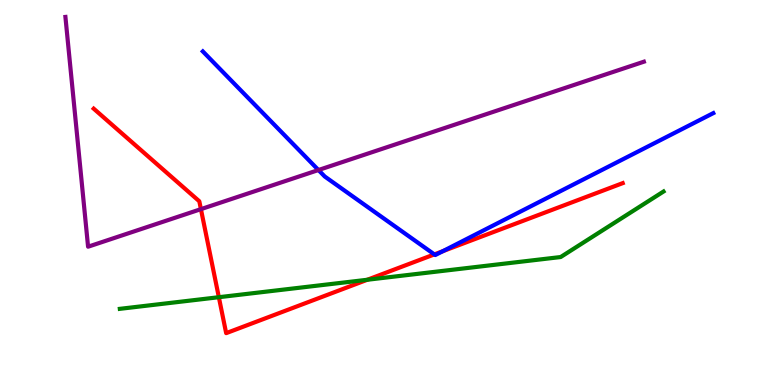[{'lines': ['blue', 'red'], 'intersections': [{'x': 5.6, 'y': 3.39}, {'x': 5.71, 'y': 3.48}]}, {'lines': ['green', 'red'], 'intersections': [{'x': 2.82, 'y': 2.28}, {'x': 4.74, 'y': 2.73}]}, {'lines': ['purple', 'red'], 'intersections': [{'x': 2.59, 'y': 4.57}]}, {'lines': ['blue', 'green'], 'intersections': []}, {'lines': ['blue', 'purple'], 'intersections': [{'x': 4.11, 'y': 5.58}]}, {'lines': ['green', 'purple'], 'intersections': []}]